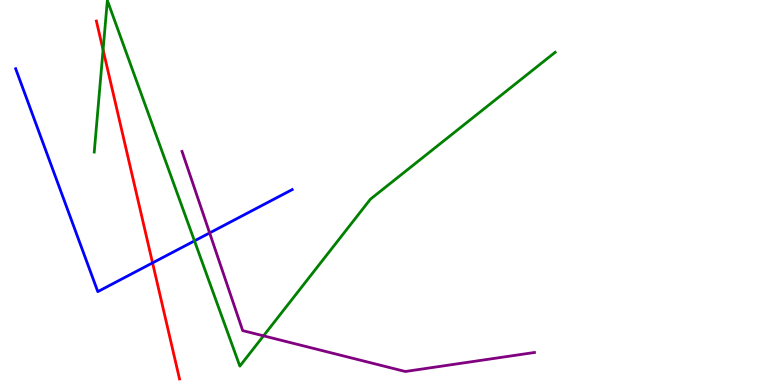[{'lines': ['blue', 'red'], 'intersections': [{'x': 1.97, 'y': 3.17}]}, {'lines': ['green', 'red'], 'intersections': [{'x': 1.33, 'y': 8.71}]}, {'lines': ['purple', 'red'], 'intersections': []}, {'lines': ['blue', 'green'], 'intersections': [{'x': 2.51, 'y': 3.74}]}, {'lines': ['blue', 'purple'], 'intersections': [{'x': 2.7, 'y': 3.95}]}, {'lines': ['green', 'purple'], 'intersections': [{'x': 3.4, 'y': 1.28}]}]